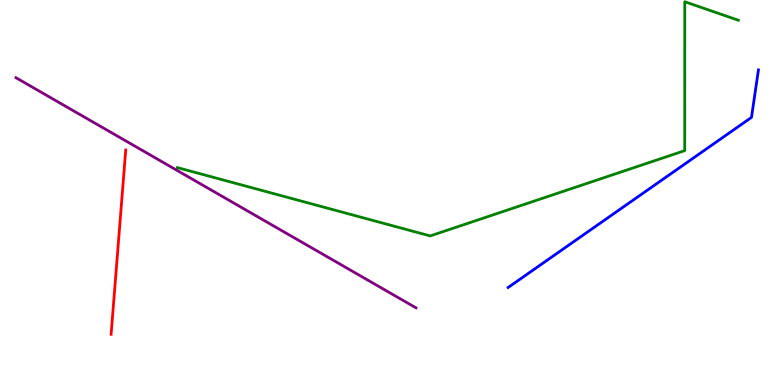[{'lines': ['blue', 'red'], 'intersections': []}, {'lines': ['green', 'red'], 'intersections': []}, {'lines': ['purple', 'red'], 'intersections': []}, {'lines': ['blue', 'green'], 'intersections': []}, {'lines': ['blue', 'purple'], 'intersections': []}, {'lines': ['green', 'purple'], 'intersections': []}]